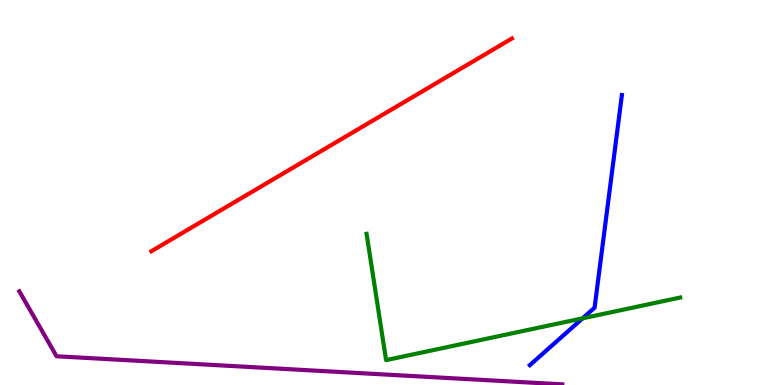[{'lines': ['blue', 'red'], 'intersections': []}, {'lines': ['green', 'red'], 'intersections': []}, {'lines': ['purple', 'red'], 'intersections': []}, {'lines': ['blue', 'green'], 'intersections': [{'x': 7.52, 'y': 1.73}]}, {'lines': ['blue', 'purple'], 'intersections': []}, {'lines': ['green', 'purple'], 'intersections': []}]